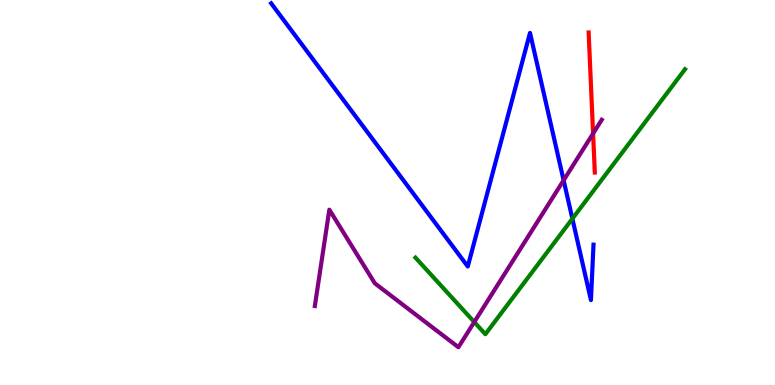[{'lines': ['blue', 'red'], 'intersections': []}, {'lines': ['green', 'red'], 'intersections': []}, {'lines': ['purple', 'red'], 'intersections': [{'x': 7.65, 'y': 6.53}]}, {'lines': ['blue', 'green'], 'intersections': [{'x': 7.39, 'y': 4.32}]}, {'lines': ['blue', 'purple'], 'intersections': [{'x': 7.27, 'y': 5.32}]}, {'lines': ['green', 'purple'], 'intersections': [{'x': 6.12, 'y': 1.64}]}]